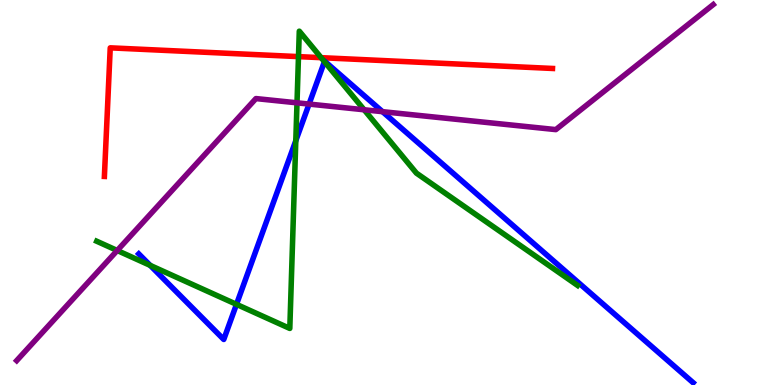[{'lines': ['blue', 'red'], 'intersections': []}, {'lines': ['green', 'red'], 'intersections': [{'x': 3.85, 'y': 8.53}, {'x': 4.14, 'y': 8.5}]}, {'lines': ['purple', 'red'], 'intersections': []}, {'lines': ['blue', 'green'], 'intersections': [{'x': 1.94, 'y': 3.11}, {'x': 3.05, 'y': 2.09}, {'x': 3.82, 'y': 6.35}, {'x': 4.19, 'y': 8.4}]}, {'lines': ['blue', 'purple'], 'intersections': [{'x': 3.99, 'y': 7.3}, {'x': 4.94, 'y': 7.1}]}, {'lines': ['green', 'purple'], 'intersections': [{'x': 1.51, 'y': 3.49}, {'x': 3.83, 'y': 7.33}, {'x': 4.7, 'y': 7.15}]}]